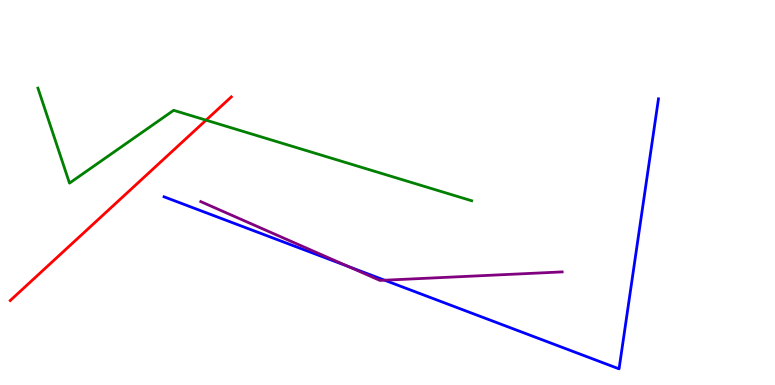[{'lines': ['blue', 'red'], 'intersections': []}, {'lines': ['green', 'red'], 'intersections': [{'x': 2.66, 'y': 6.88}]}, {'lines': ['purple', 'red'], 'intersections': []}, {'lines': ['blue', 'green'], 'intersections': []}, {'lines': ['blue', 'purple'], 'intersections': [{'x': 4.49, 'y': 3.08}, {'x': 4.96, 'y': 2.72}]}, {'lines': ['green', 'purple'], 'intersections': []}]